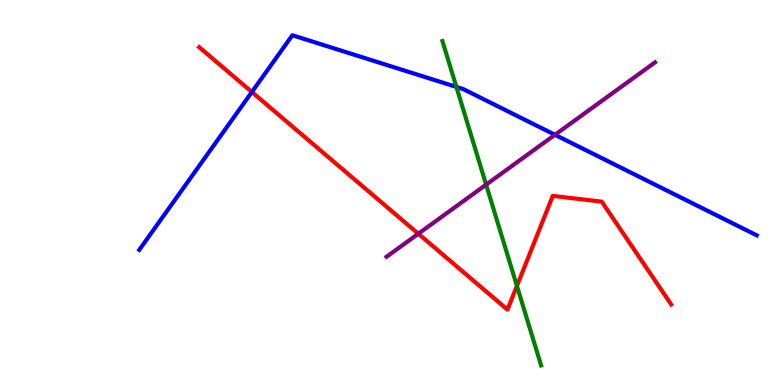[{'lines': ['blue', 'red'], 'intersections': [{'x': 3.25, 'y': 7.61}]}, {'lines': ['green', 'red'], 'intersections': [{'x': 6.67, 'y': 2.57}]}, {'lines': ['purple', 'red'], 'intersections': [{'x': 5.4, 'y': 3.93}]}, {'lines': ['blue', 'green'], 'intersections': [{'x': 5.89, 'y': 7.74}]}, {'lines': ['blue', 'purple'], 'intersections': [{'x': 7.16, 'y': 6.5}]}, {'lines': ['green', 'purple'], 'intersections': [{'x': 6.27, 'y': 5.2}]}]